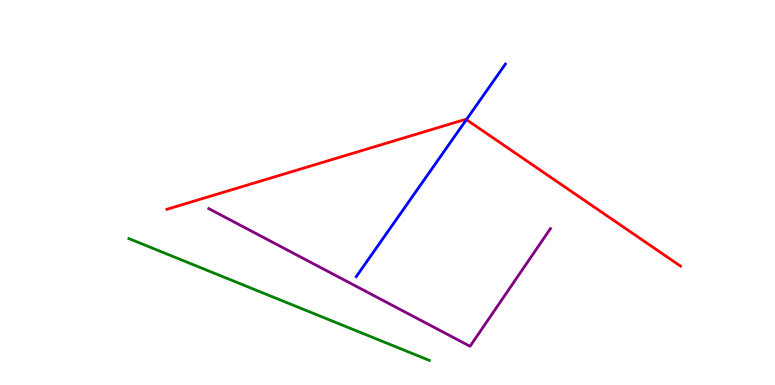[{'lines': ['blue', 'red'], 'intersections': [{'x': 6.02, 'y': 6.89}]}, {'lines': ['green', 'red'], 'intersections': []}, {'lines': ['purple', 'red'], 'intersections': []}, {'lines': ['blue', 'green'], 'intersections': []}, {'lines': ['blue', 'purple'], 'intersections': []}, {'lines': ['green', 'purple'], 'intersections': []}]